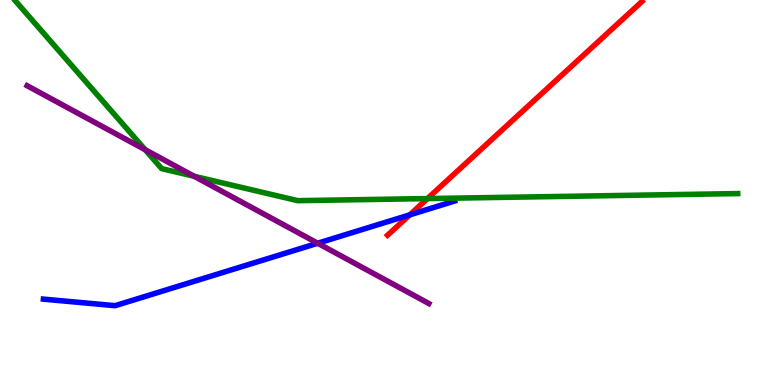[{'lines': ['blue', 'red'], 'intersections': [{'x': 5.29, 'y': 4.42}]}, {'lines': ['green', 'red'], 'intersections': [{'x': 5.52, 'y': 4.84}]}, {'lines': ['purple', 'red'], 'intersections': []}, {'lines': ['blue', 'green'], 'intersections': []}, {'lines': ['blue', 'purple'], 'intersections': [{'x': 4.1, 'y': 3.68}]}, {'lines': ['green', 'purple'], 'intersections': [{'x': 1.87, 'y': 6.11}, {'x': 2.51, 'y': 5.42}]}]